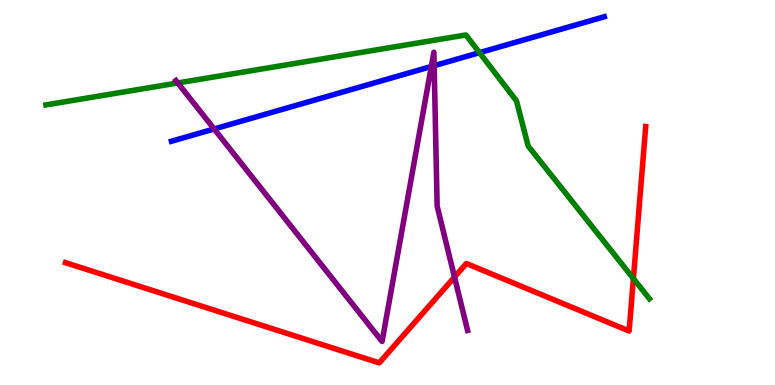[{'lines': ['blue', 'red'], 'intersections': []}, {'lines': ['green', 'red'], 'intersections': [{'x': 8.17, 'y': 2.77}]}, {'lines': ['purple', 'red'], 'intersections': [{'x': 5.86, 'y': 2.8}]}, {'lines': ['blue', 'green'], 'intersections': [{'x': 6.19, 'y': 8.63}]}, {'lines': ['blue', 'purple'], 'intersections': [{'x': 2.76, 'y': 6.65}, {'x': 5.57, 'y': 8.27}, {'x': 5.6, 'y': 8.29}]}, {'lines': ['green', 'purple'], 'intersections': [{'x': 2.29, 'y': 7.85}]}]